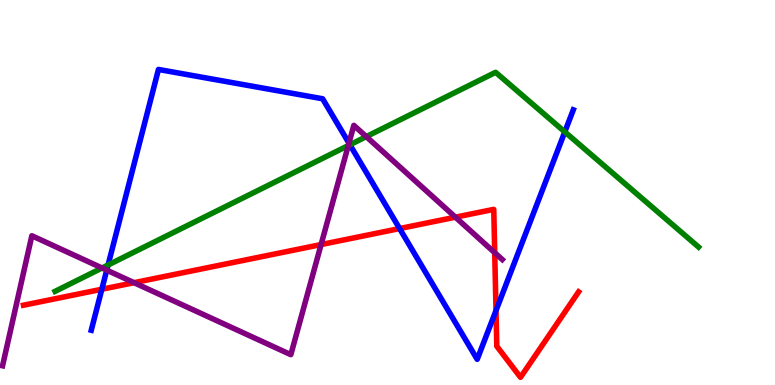[{'lines': ['blue', 'red'], 'intersections': [{'x': 1.31, 'y': 2.49}, {'x': 5.16, 'y': 4.06}, {'x': 6.4, 'y': 1.93}]}, {'lines': ['green', 'red'], 'intersections': []}, {'lines': ['purple', 'red'], 'intersections': [{'x': 1.73, 'y': 2.66}, {'x': 4.14, 'y': 3.65}, {'x': 5.88, 'y': 4.36}, {'x': 6.38, 'y': 3.44}]}, {'lines': ['blue', 'green'], 'intersections': [{'x': 1.39, 'y': 3.12}, {'x': 4.51, 'y': 6.24}, {'x': 7.29, 'y': 6.57}]}, {'lines': ['blue', 'purple'], 'intersections': [{'x': 1.38, 'y': 2.98}, {'x': 4.5, 'y': 6.28}]}, {'lines': ['green', 'purple'], 'intersections': [{'x': 1.32, 'y': 3.04}, {'x': 4.49, 'y': 6.22}, {'x': 4.73, 'y': 6.45}]}]